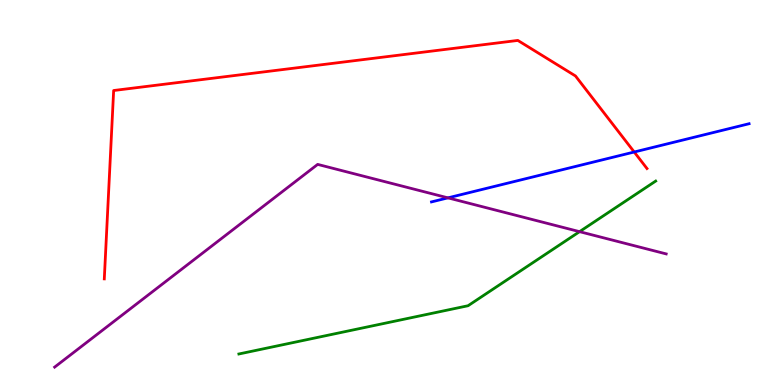[{'lines': ['blue', 'red'], 'intersections': [{'x': 8.18, 'y': 6.05}]}, {'lines': ['green', 'red'], 'intersections': []}, {'lines': ['purple', 'red'], 'intersections': []}, {'lines': ['blue', 'green'], 'intersections': []}, {'lines': ['blue', 'purple'], 'intersections': [{'x': 5.78, 'y': 4.86}]}, {'lines': ['green', 'purple'], 'intersections': [{'x': 7.48, 'y': 3.98}]}]